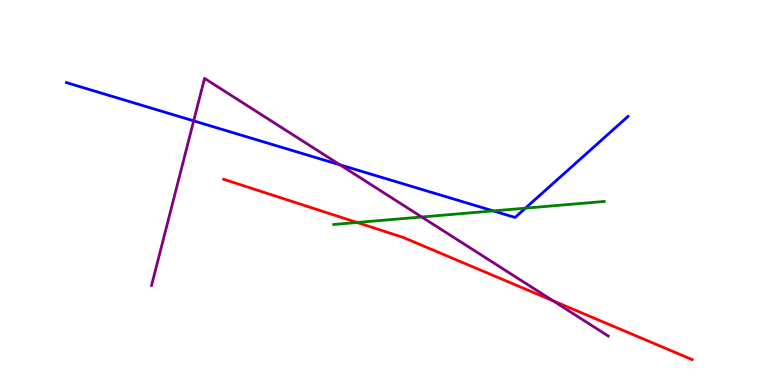[{'lines': ['blue', 'red'], 'intersections': []}, {'lines': ['green', 'red'], 'intersections': [{'x': 4.61, 'y': 4.22}]}, {'lines': ['purple', 'red'], 'intersections': [{'x': 7.14, 'y': 2.19}]}, {'lines': ['blue', 'green'], 'intersections': [{'x': 6.36, 'y': 4.52}, {'x': 6.78, 'y': 4.59}]}, {'lines': ['blue', 'purple'], 'intersections': [{'x': 2.5, 'y': 6.86}, {'x': 4.39, 'y': 5.72}]}, {'lines': ['green', 'purple'], 'intersections': [{'x': 5.44, 'y': 4.36}]}]